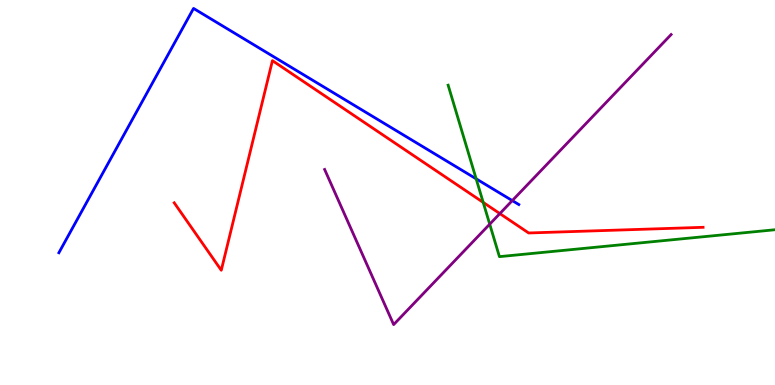[{'lines': ['blue', 'red'], 'intersections': []}, {'lines': ['green', 'red'], 'intersections': [{'x': 6.23, 'y': 4.74}]}, {'lines': ['purple', 'red'], 'intersections': [{'x': 6.45, 'y': 4.45}]}, {'lines': ['blue', 'green'], 'intersections': [{'x': 6.14, 'y': 5.36}]}, {'lines': ['blue', 'purple'], 'intersections': [{'x': 6.61, 'y': 4.79}]}, {'lines': ['green', 'purple'], 'intersections': [{'x': 6.32, 'y': 4.18}]}]